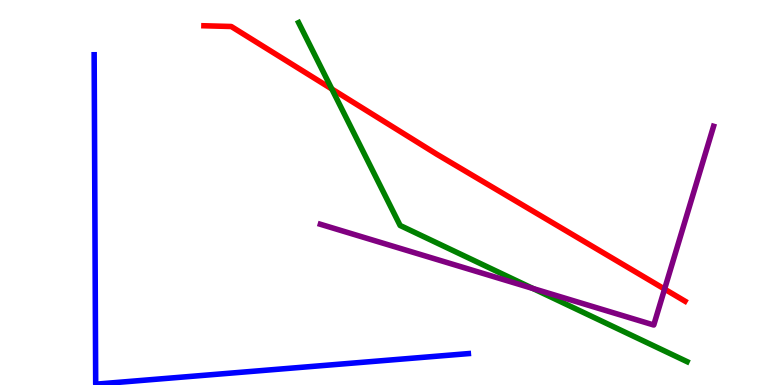[{'lines': ['blue', 'red'], 'intersections': []}, {'lines': ['green', 'red'], 'intersections': [{'x': 4.28, 'y': 7.69}]}, {'lines': ['purple', 'red'], 'intersections': [{'x': 8.58, 'y': 2.49}]}, {'lines': ['blue', 'green'], 'intersections': []}, {'lines': ['blue', 'purple'], 'intersections': []}, {'lines': ['green', 'purple'], 'intersections': [{'x': 6.88, 'y': 2.51}]}]